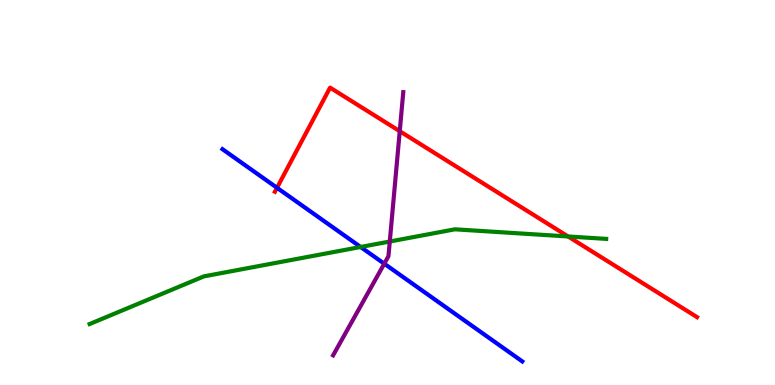[{'lines': ['blue', 'red'], 'intersections': [{'x': 3.57, 'y': 5.12}]}, {'lines': ['green', 'red'], 'intersections': [{'x': 7.33, 'y': 3.86}]}, {'lines': ['purple', 'red'], 'intersections': [{'x': 5.16, 'y': 6.59}]}, {'lines': ['blue', 'green'], 'intersections': [{'x': 4.65, 'y': 3.58}]}, {'lines': ['blue', 'purple'], 'intersections': [{'x': 4.96, 'y': 3.15}]}, {'lines': ['green', 'purple'], 'intersections': [{'x': 5.03, 'y': 3.73}]}]